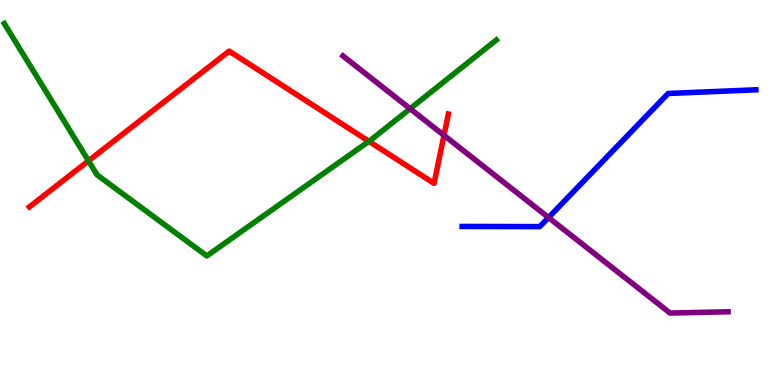[{'lines': ['blue', 'red'], 'intersections': []}, {'lines': ['green', 'red'], 'intersections': [{'x': 1.14, 'y': 5.82}, {'x': 4.76, 'y': 6.33}]}, {'lines': ['purple', 'red'], 'intersections': [{'x': 5.73, 'y': 6.48}]}, {'lines': ['blue', 'green'], 'intersections': []}, {'lines': ['blue', 'purple'], 'intersections': [{'x': 7.08, 'y': 4.35}]}, {'lines': ['green', 'purple'], 'intersections': [{'x': 5.29, 'y': 7.18}]}]